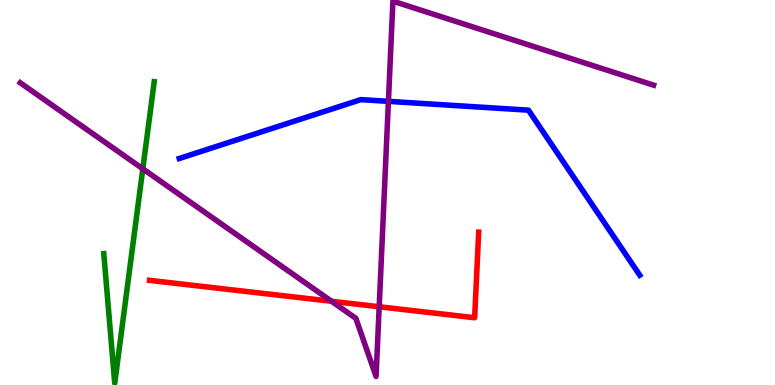[{'lines': ['blue', 'red'], 'intersections': []}, {'lines': ['green', 'red'], 'intersections': []}, {'lines': ['purple', 'red'], 'intersections': [{'x': 4.28, 'y': 2.17}, {'x': 4.89, 'y': 2.03}]}, {'lines': ['blue', 'green'], 'intersections': []}, {'lines': ['blue', 'purple'], 'intersections': [{'x': 5.01, 'y': 7.37}]}, {'lines': ['green', 'purple'], 'intersections': [{'x': 1.84, 'y': 5.62}]}]